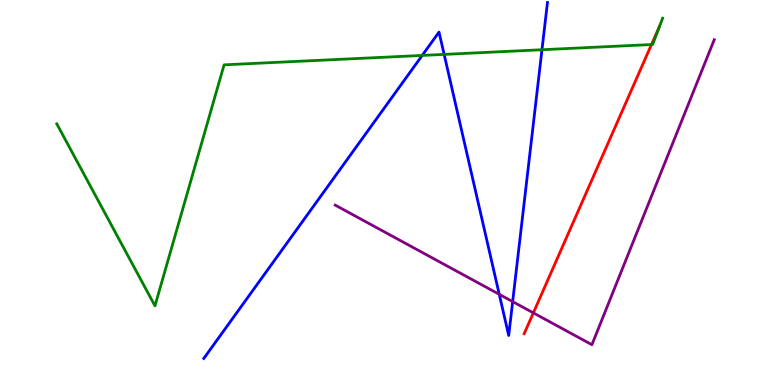[{'lines': ['blue', 'red'], 'intersections': []}, {'lines': ['green', 'red'], 'intersections': [{'x': 8.41, 'y': 8.84}]}, {'lines': ['purple', 'red'], 'intersections': [{'x': 6.88, 'y': 1.87}]}, {'lines': ['blue', 'green'], 'intersections': [{'x': 5.45, 'y': 8.56}, {'x': 5.73, 'y': 8.59}, {'x': 6.99, 'y': 8.71}]}, {'lines': ['blue', 'purple'], 'intersections': [{'x': 6.44, 'y': 2.36}, {'x': 6.62, 'y': 2.17}]}, {'lines': ['green', 'purple'], 'intersections': []}]